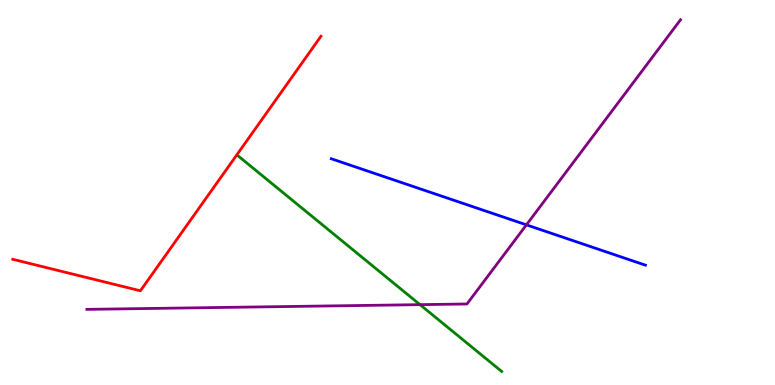[{'lines': ['blue', 'red'], 'intersections': []}, {'lines': ['green', 'red'], 'intersections': []}, {'lines': ['purple', 'red'], 'intersections': []}, {'lines': ['blue', 'green'], 'intersections': []}, {'lines': ['blue', 'purple'], 'intersections': [{'x': 6.79, 'y': 4.16}]}, {'lines': ['green', 'purple'], 'intersections': [{'x': 5.42, 'y': 2.09}]}]